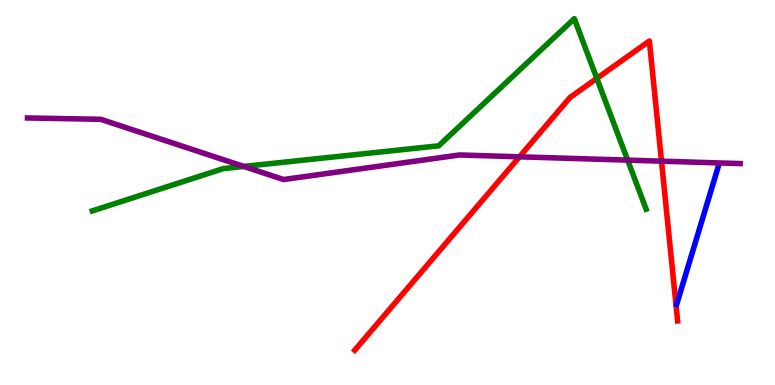[{'lines': ['blue', 'red'], 'intersections': []}, {'lines': ['green', 'red'], 'intersections': [{'x': 7.7, 'y': 7.96}]}, {'lines': ['purple', 'red'], 'intersections': [{'x': 6.7, 'y': 5.93}, {'x': 8.54, 'y': 5.81}]}, {'lines': ['blue', 'green'], 'intersections': []}, {'lines': ['blue', 'purple'], 'intersections': []}, {'lines': ['green', 'purple'], 'intersections': [{'x': 3.15, 'y': 5.68}, {'x': 8.1, 'y': 5.84}]}]